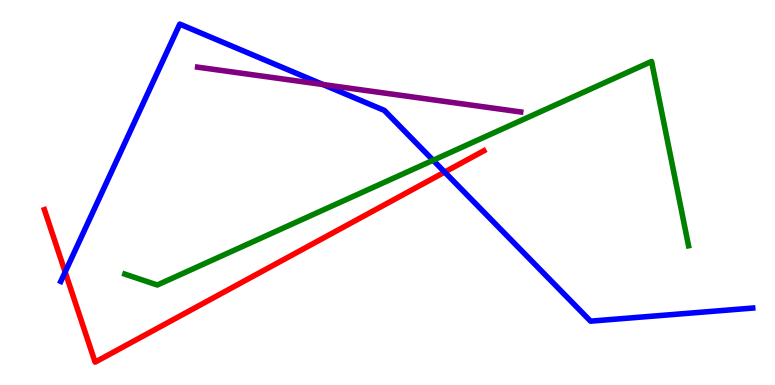[{'lines': ['blue', 'red'], 'intersections': [{'x': 0.841, 'y': 2.93}, {'x': 5.74, 'y': 5.53}]}, {'lines': ['green', 'red'], 'intersections': []}, {'lines': ['purple', 'red'], 'intersections': []}, {'lines': ['blue', 'green'], 'intersections': [{'x': 5.59, 'y': 5.84}]}, {'lines': ['blue', 'purple'], 'intersections': [{'x': 4.17, 'y': 7.8}]}, {'lines': ['green', 'purple'], 'intersections': []}]